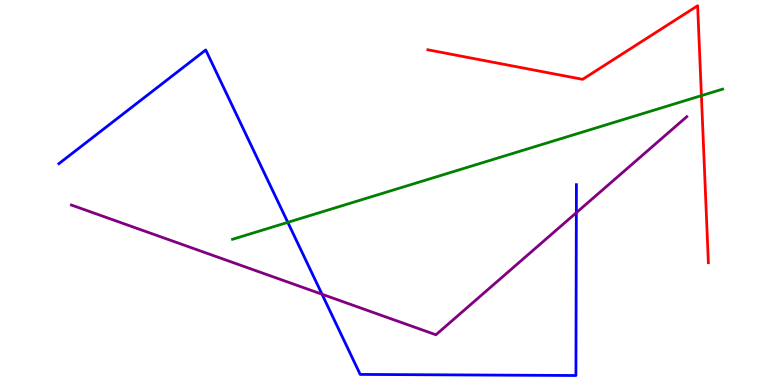[{'lines': ['blue', 'red'], 'intersections': []}, {'lines': ['green', 'red'], 'intersections': [{'x': 9.05, 'y': 7.52}]}, {'lines': ['purple', 'red'], 'intersections': []}, {'lines': ['blue', 'green'], 'intersections': [{'x': 3.71, 'y': 4.22}]}, {'lines': ['blue', 'purple'], 'intersections': [{'x': 4.16, 'y': 2.36}, {'x': 7.44, 'y': 4.48}]}, {'lines': ['green', 'purple'], 'intersections': []}]